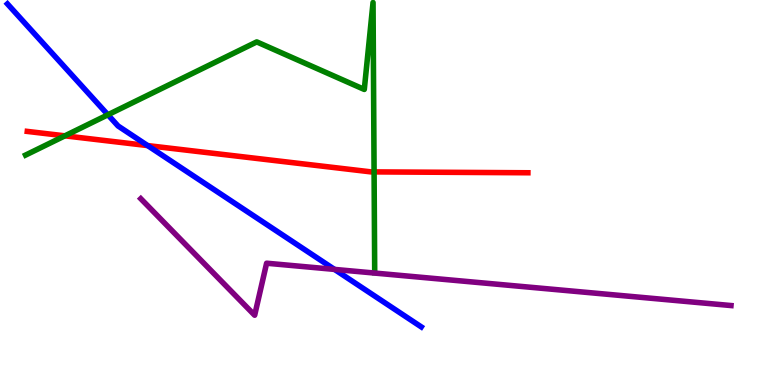[{'lines': ['blue', 'red'], 'intersections': [{'x': 1.9, 'y': 6.22}]}, {'lines': ['green', 'red'], 'intersections': [{'x': 0.837, 'y': 6.47}, {'x': 4.83, 'y': 5.54}]}, {'lines': ['purple', 'red'], 'intersections': []}, {'lines': ['blue', 'green'], 'intersections': [{'x': 1.39, 'y': 7.02}]}, {'lines': ['blue', 'purple'], 'intersections': [{'x': 4.32, 'y': 3.0}]}, {'lines': ['green', 'purple'], 'intersections': []}]